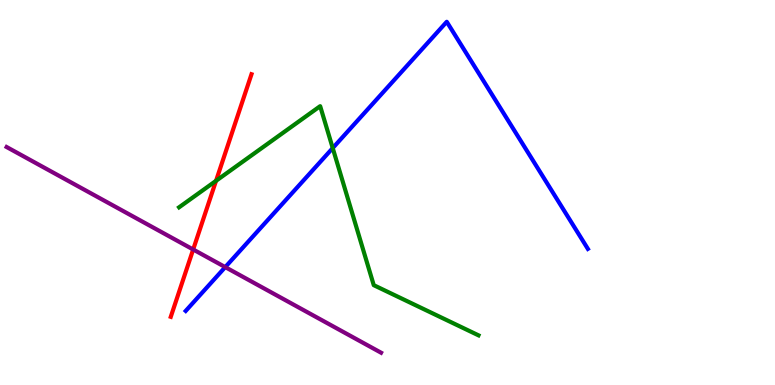[{'lines': ['blue', 'red'], 'intersections': []}, {'lines': ['green', 'red'], 'intersections': [{'x': 2.79, 'y': 5.3}]}, {'lines': ['purple', 'red'], 'intersections': [{'x': 2.49, 'y': 3.52}]}, {'lines': ['blue', 'green'], 'intersections': [{'x': 4.29, 'y': 6.15}]}, {'lines': ['blue', 'purple'], 'intersections': [{'x': 2.91, 'y': 3.06}]}, {'lines': ['green', 'purple'], 'intersections': []}]